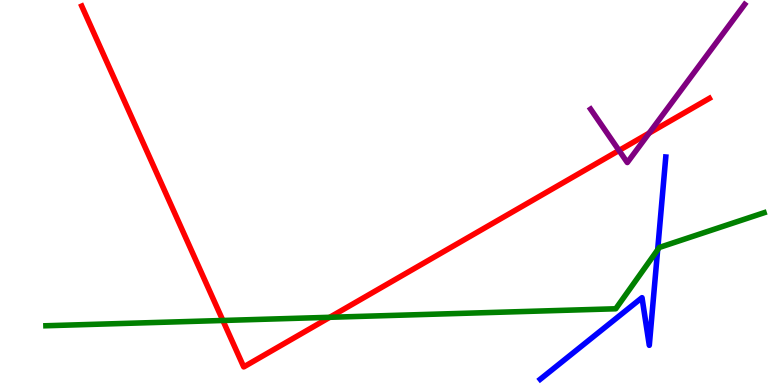[{'lines': ['blue', 'red'], 'intersections': []}, {'lines': ['green', 'red'], 'intersections': [{'x': 2.88, 'y': 1.68}, {'x': 4.25, 'y': 1.76}]}, {'lines': ['purple', 'red'], 'intersections': [{'x': 7.99, 'y': 6.09}, {'x': 8.38, 'y': 6.54}]}, {'lines': ['blue', 'green'], 'intersections': [{'x': 8.49, 'y': 3.51}]}, {'lines': ['blue', 'purple'], 'intersections': []}, {'lines': ['green', 'purple'], 'intersections': []}]